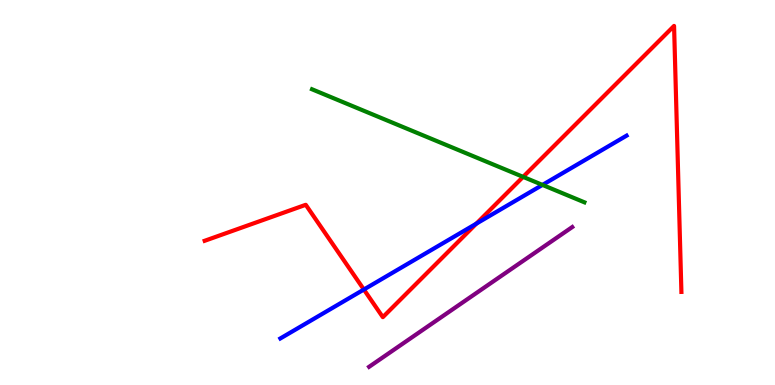[{'lines': ['blue', 'red'], 'intersections': [{'x': 4.7, 'y': 2.48}, {'x': 6.15, 'y': 4.19}]}, {'lines': ['green', 'red'], 'intersections': [{'x': 6.75, 'y': 5.41}]}, {'lines': ['purple', 'red'], 'intersections': []}, {'lines': ['blue', 'green'], 'intersections': [{'x': 7.0, 'y': 5.2}]}, {'lines': ['blue', 'purple'], 'intersections': []}, {'lines': ['green', 'purple'], 'intersections': []}]